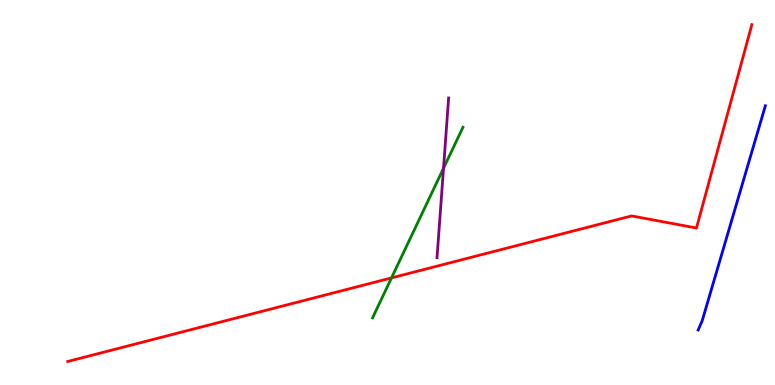[{'lines': ['blue', 'red'], 'intersections': []}, {'lines': ['green', 'red'], 'intersections': [{'x': 5.05, 'y': 2.78}]}, {'lines': ['purple', 'red'], 'intersections': []}, {'lines': ['blue', 'green'], 'intersections': []}, {'lines': ['blue', 'purple'], 'intersections': []}, {'lines': ['green', 'purple'], 'intersections': [{'x': 5.72, 'y': 5.63}]}]